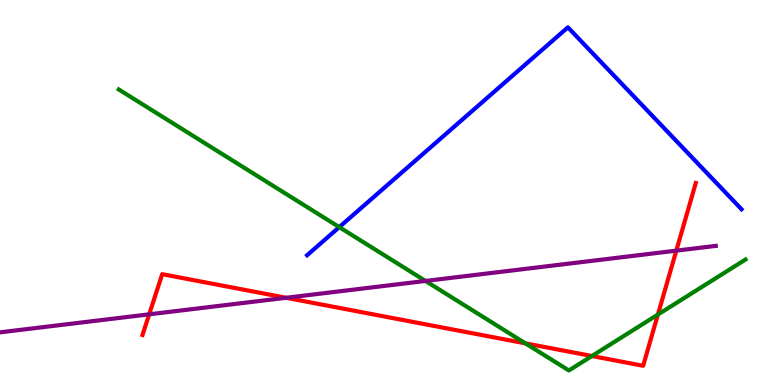[{'lines': ['blue', 'red'], 'intersections': []}, {'lines': ['green', 'red'], 'intersections': [{'x': 6.78, 'y': 1.08}, {'x': 7.64, 'y': 0.753}, {'x': 8.49, 'y': 1.83}]}, {'lines': ['purple', 'red'], 'intersections': [{'x': 1.93, 'y': 1.84}, {'x': 3.69, 'y': 2.27}, {'x': 8.73, 'y': 3.49}]}, {'lines': ['blue', 'green'], 'intersections': [{'x': 4.38, 'y': 4.1}]}, {'lines': ['blue', 'purple'], 'intersections': []}, {'lines': ['green', 'purple'], 'intersections': [{'x': 5.49, 'y': 2.7}]}]